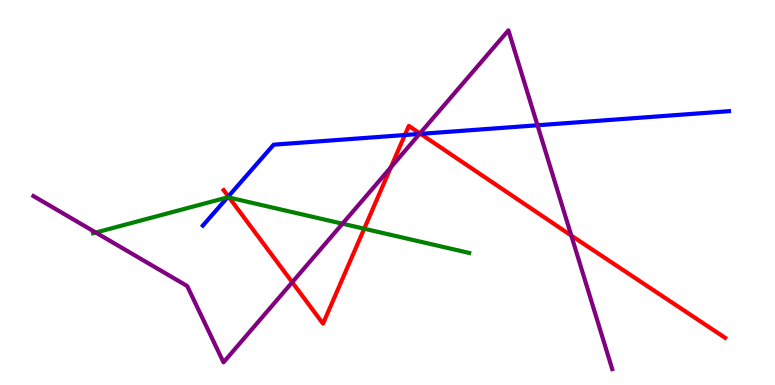[{'lines': ['blue', 'red'], 'intersections': [{'x': 2.95, 'y': 4.9}, {'x': 5.22, 'y': 6.49}, {'x': 5.43, 'y': 6.52}]}, {'lines': ['green', 'red'], 'intersections': [{'x': 2.96, 'y': 4.87}, {'x': 4.7, 'y': 4.06}]}, {'lines': ['purple', 'red'], 'intersections': [{'x': 3.77, 'y': 2.67}, {'x': 5.04, 'y': 5.65}, {'x': 5.42, 'y': 6.53}, {'x': 7.37, 'y': 3.88}]}, {'lines': ['blue', 'green'], 'intersections': [{'x': 2.94, 'y': 4.87}]}, {'lines': ['blue', 'purple'], 'intersections': [{'x': 5.41, 'y': 6.52}, {'x': 6.94, 'y': 6.75}]}, {'lines': ['green', 'purple'], 'intersections': [{'x': 1.24, 'y': 3.96}, {'x': 4.42, 'y': 4.19}]}]